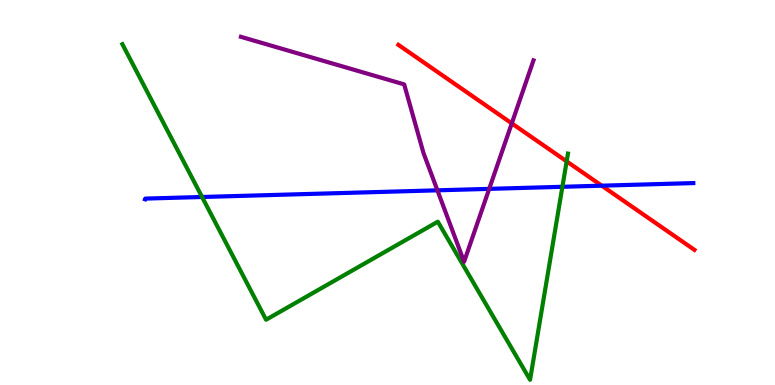[{'lines': ['blue', 'red'], 'intersections': [{'x': 7.76, 'y': 5.18}]}, {'lines': ['green', 'red'], 'intersections': [{'x': 7.31, 'y': 5.81}]}, {'lines': ['purple', 'red'], 'intersections': [{'x': 6.6, 'y': 6.8}]}, {'lines': ['blue', 'green'], 'intersections': [{'x': 2.61, 'y': 4.88}, {'x': 7.26, 'y': 5.15}]}, {'lines': ['blue', 'purple'], 'intersections': [{'x': 5.64, 'y': 5.06}, {'x': 6.31, 'y': 5.09}]}, {'lines': ['green', 'purple'], 'intersections': []}]